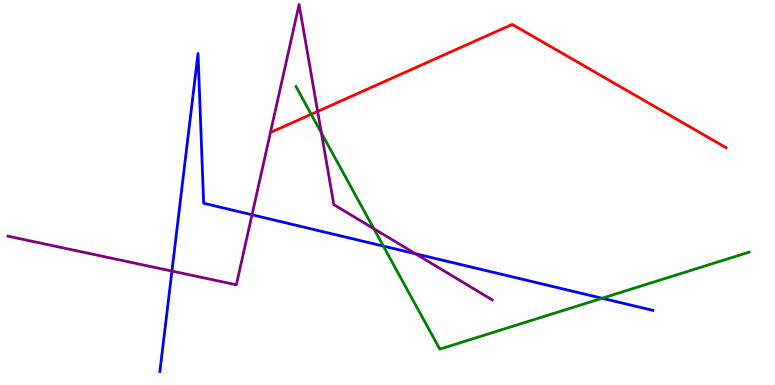[{'lines': ['blue', 'red'], 'intersections': []}, {'lines': ['green', 'red'], 'intersections': [{'x': 4.02, 'y': 7.03}]}, {'lines': ['purple', 'red'], 'intersections': [{'x': 4.1, 'y': 7.11}]}, {'lines': ['blue', 'green'], 'intersections': [{'x': 4.95, 'y': 3.61}, {'x': 7.77, 'y': 2.25}]}, {'lines': ['blue', 'purple'], 'intersections': [{'x': 2.22, 'y': 2.96}, {'x': 3.25, 'y': 4.42}, {'x': 5.36, 'y': 3.41}]}, {'lines': ['green', 'purple'], 'intersections': [{'x': 4.15, 'y': 6.55}, {'x': 4.82, 'y': 4.06}]}]